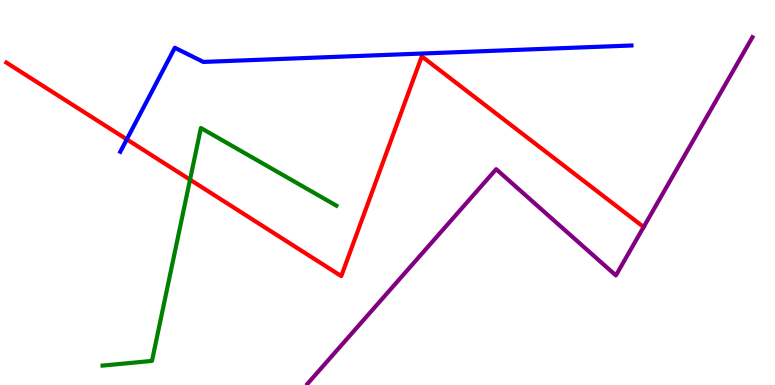[{'lines': ['blue', 'red'], 'intersections': [{'x': 1.64, 'y': 6.38}]}, {'lines': ['green', 'red'], 'intersections': [{'x': 2.45, 'y': 5.33}]}, {'lines': ['purple', 'red'], 'intersections': [{'x': 8.3, 'y': 4.1}]}, {'lines': ['blue', 'green'], 'intersections': []}, {'lines': ['blue', 'purple'], 'intersections': []}, {'lines': ['green', 'purple'], 'intersections': []}]